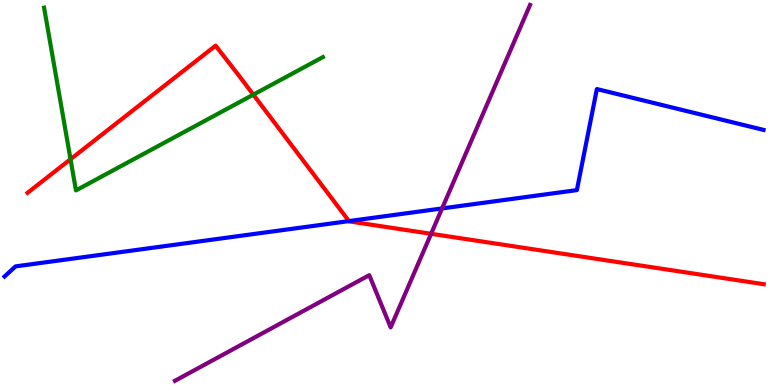[{'lines': ['blue', 'red'], 'intersections': [{'x': 4.5, 'y': 4.26}]}, {'lines': ['green', 'red'], 'intersections': [{'x': 0.91, 'y': 5.86}, {'x': 3.27, 'y': 7.54}]}, {'lines': ['purple', 'red'], 'intersections': [{'x': 5.56, 'y': 3.93}]}, {'lines': ['blue', 'green'], 'intersections': []}, {'lines': ['blue', 'purple'], 'intersections': [{'x': 5.7, 'y': 4.59}]}, {'lines': ['green', 'purple'], 'intersections': []}]